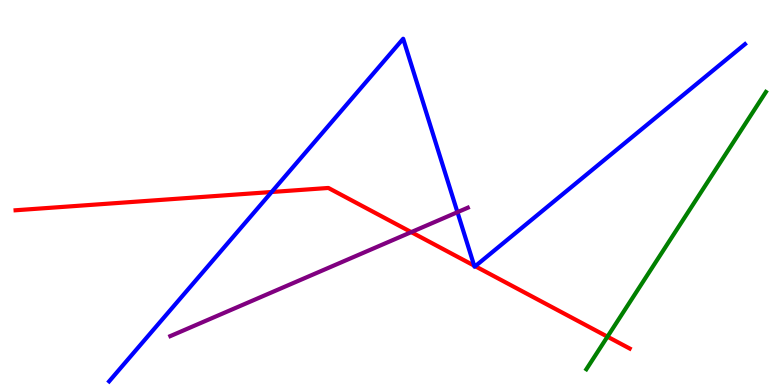[{'lines': ['blue', 'red'], 'intersections': [{'x': 3.51, 'y': 5.01}, {'x': 6.12, 'y': 3.1}, {'x': 6.13, 'y': 3.09}]}, {'lines': ['green', 'red'], 'intersections': [{'x': 7.84, 'y': 1.26}]}, {'lines': ['purple', 'red'], 'intersections': [{'x': 5.31, 'y': 3.97}]}, {'lines': ['blue', 'green'], 'intersections': []}, {'lines': ['blue', 'purple'], 'intersections': [{'x': 5.9, 'y': 4.49}]}, {'lines': ['green', 'purple'], 'intersections': []}]